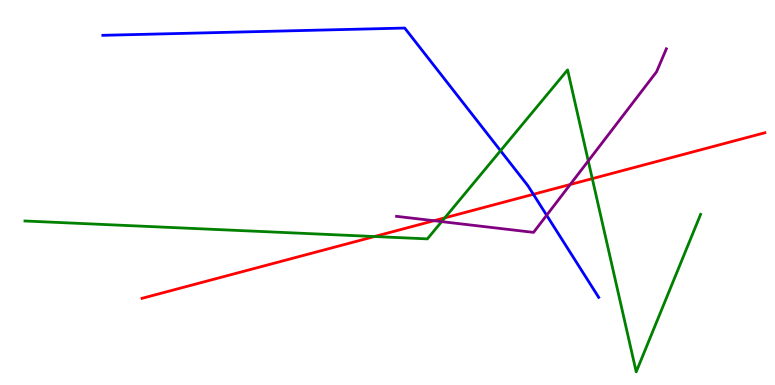[{'lines': ['blue', 'red'], 'intersections': [{'x': 6.88, 'y': 4.95}]}, {'lines': ['green', 'red'], 'intersections': [{'x': 4.83, 'y': 3.86}, {'x': 5.74, 'y': 4.34}, {'x': 7.64, 'y': 5.36}]}, {'lines': ['purple', 'red'], 'intersections': [{'x': 5.6, 'y': 4.27}, {'x': 7.36, 'y': 5.21}]}, {'lines': ['blue', 'green'], 'intersections': [{'x': 6.46, 'y': 6.09}]}, {'lines': ['blue', 'purple'], 'intersections': [{'x': 7.05, 'y': 4.41}]}, {'lines': ['green', 'purple'], 'intersections': [{'x': 5.7, 'y': 4.24}, {'x': 7.59, 'y': 5.82}]}]